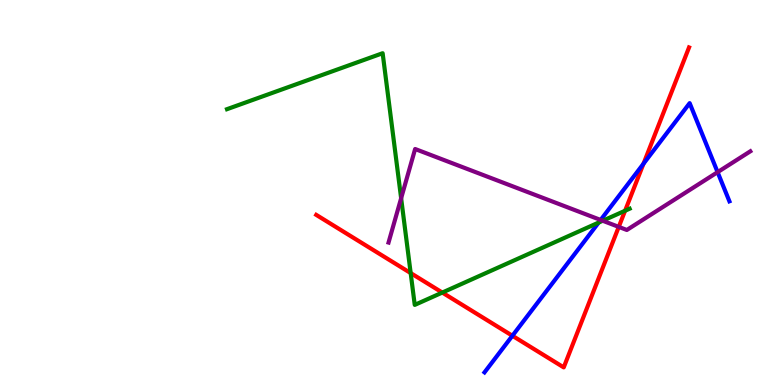[{'lines': ['blue', 'red'], 'intersections': [{'x': 6.61, 'y': 1.28}, {'x': 8.3, 'y': 5.75}]}, {'lines': ['green', 'red'], 'intersections': [{'x': 5.3, 'y': 2.91}, {'x': 5.71, 'y': 2.4}, {'x': 8.07, 'y': 4.53}]}, {'lines': ['purple', 'red'], 'intersections': [{'x': 7.98, 'y': 4.11}]}, {'lines': ['blue', 'green'], 'intersections': [{'x': 7.72, 'y': 4.22}]}, {'lines': ['blue', 'purple'], 'intersections': [{'x': 7.75, 'y': 4.29}, {'x': 9.26, 'y': 5.53}]}, {'lines': ['green', 'purple'], 'intersections': [{'x': 5.18, 'y': 4.85}, {'x': 7.78, 'y': 4.27}]}]